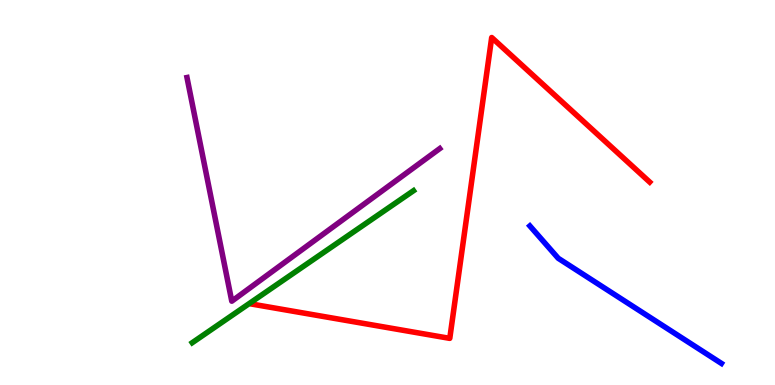[{'lines': ['blue', 'red'], 'intersections': []}, {'lines': ['green', 'red'], 'intersections': []}, {'lines': ['purple', 'red'], 'intersections': []}, {'lines': ['blue', 'green'], 'intersections': []}, {'lines': ['blue', 'purple'], 'intersections': []}, {'lines': ['green', 'purple'], 'intersections': []}]